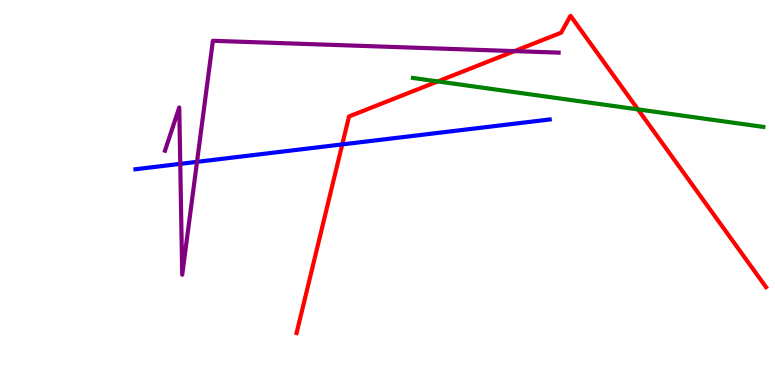[{'lines': ['blue', 'red'], 'intersections': [{'x': 4.42, 'y': 6.25}]}, {'lines': ['green', 'red'], 'intersections': [{'x': 5.65, 'y': 7.88}, {'x': 8.23, 'y': 7.16}]}, {'lines': ['purple', 'red'], 'intersections': [{'x': 6.64, 'y': 8.67}]}, {'lines': ['blue', 'green'], 'intersections': []}, {'lines': ['blue', 'purple'], 'intersections': [{'x': 2.33, 'y': 5.74}, {'x': 2.54, 'y': 5.8}]}, {'lines': ['green', 'purple'], 'intersections': []}]